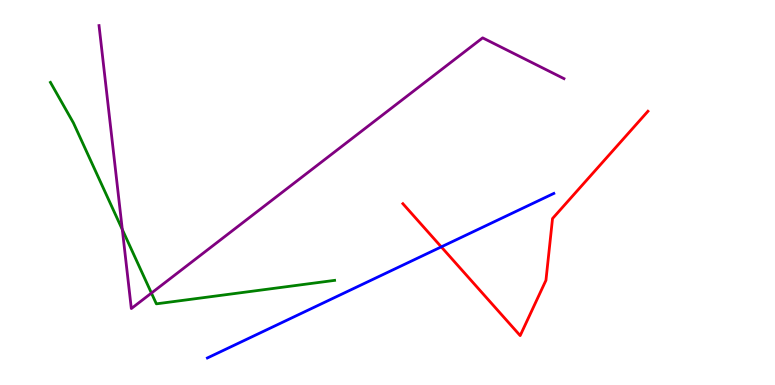[{'lines': ['blue', 'red'], 'intersections': [{'x': 5.69, 'y': 3.59}]}, {'lines': ['green', 'red'], 'intersections': []}, {'lines': ['purple', 'red'], 'intersections': []}, {'lines': ['blue', 'green'], 'intersections': []}, {'lines': ['blue', 'purple'], 'intersections': []}, {'lines': ['green', 'purple'], 'intersections': [{'x': 1.58, 'y': 4.04}, {'x': 1.95, 'y': 2.39}]}]